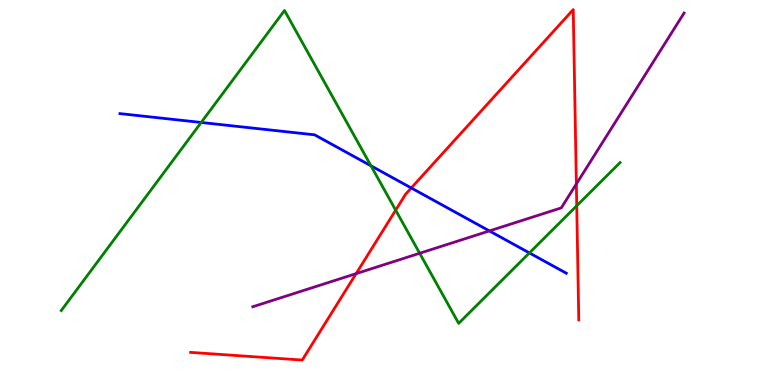[{'lines': ['blue', 'red'], 'intersections': [{'x': 5.31, 'y': 5.12}]}, {'lines': ['green', 'red'], 'intersections': [{'x': 5.11, 'y': 4.54}, {'x': 7.44, 'y': 4.66}]}, {'lines': ['purple', 'red'], 'intersections': [{'x': 4.6, 'y': 2.89}, {'x': 7.44, 'y': 5.22}]}, {'lines': ['blue', 'green'], 'intersections': [{'x': 2.6, 'y': 6.82}, {'x': 4.79, 'y': 5.69}, {'x': 6.83, 'y': 3.43}]}, {'lines': ['blue', 'purple'], 'intersections': [{'x': 6.31, 'y': 4.0}]}, {'lines': ['green', 'purple'], 'intersections': [{'x': 5.42, 'y': 3.42}]}]